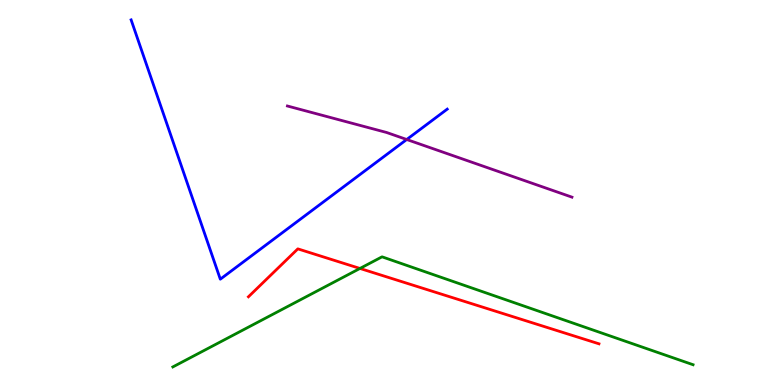[{'lines': ['blue', 'red'], 'intersections': []}, {'lines': ['green', 'red'], 'intersections': [{'x': 4.64, 'y': 3.03}]}, {'lines': ['purple', 'red'], 'intersections': []}, {'lines': ['blue', 'green'], 'intersections': []}, {'lines': ['blue', 'purple'], 'intersections': [{'x': 5.25, 'y': 6.38}]}, {'lines': ['green', 'purple'], 'intersections': []}]